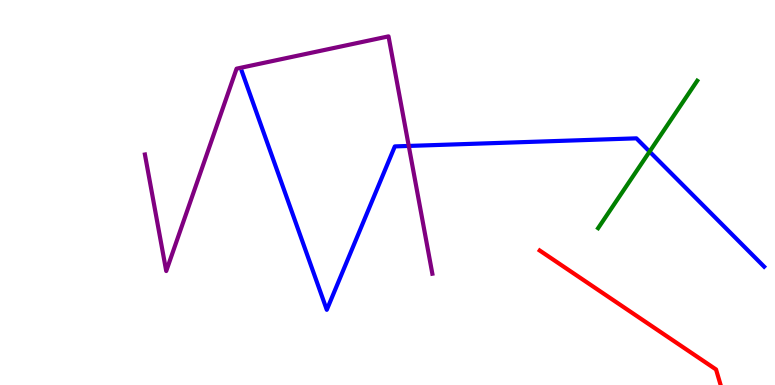[{'lines': ['blue', 'red'], 'intersections': []}, {'lines': ['green', 'red'], 'intersections': []}, {'lines': ['purple', 'red'], 'intersections': []}, {'lines': ['blue', 'green'], 'intersections': [{'x': 8.38, 'y': 6.06}]}, {'lines': ['blue', 'purple'], 'intersections': [{'x': 5.27, 'y': 6.21}]}, {'lines': ['green', 'purple'], 'intersections': []}]